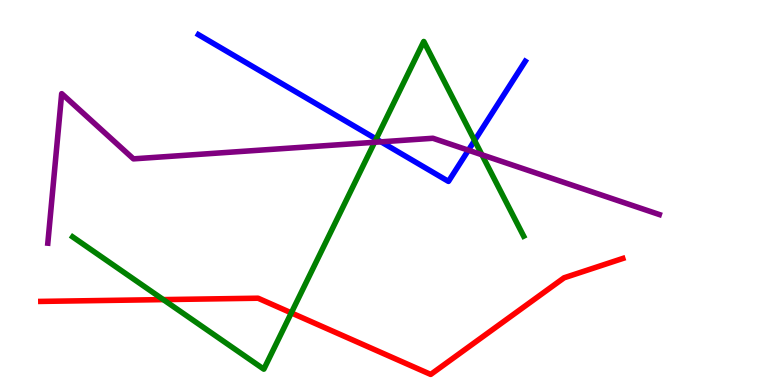[{'lines': ['blue', 'red'], 'intersections': []}, {'lines': ['green', 'red'], 'intersections': [{'x': 2.11, 'y': 2.22}, {'x': 3.76, 'y': 1.87}]}, {'lines': ['purple', 'red'], 'intersections': []}, {'lines': ['blue', 'green'], 'intersections': [{'x': 4.85, 'y': 6.39}, {'x': 6.12, 'y': 6.35}]}, {'lines': ['blue', 'purple'], 'intersections': [{'x': 4.92, 'y': 6.32}, {'x': 6.04, 'y': 6.1}]}, {'lines': ['green', 'purple'], 'intersections': [{'x': 4.83, 'y': 6.3}, {'x': 6.22, 'y': 5.98}]}]